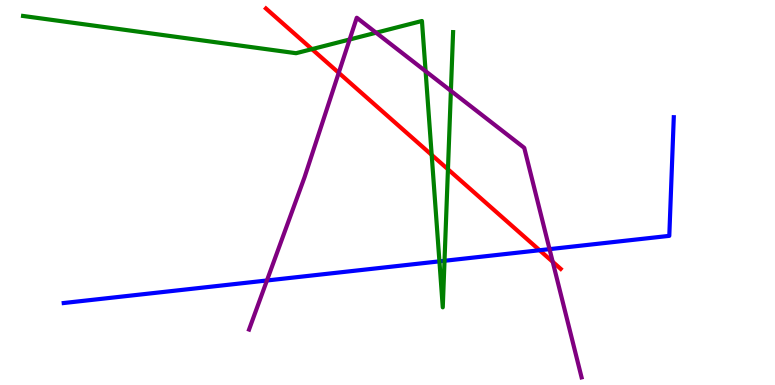[{'lines': ['blue', 'red'], 'intersections': [{'x': 6.96, 'y': 3.5}]}, {'lines': ['green', 'red'], 'intersections': [{'x': 4.03, 'y': 8.72}, {'x': 5.57, 'y': 5.98}, {'x': 5.78, 'y': 5.6}]}, {'lines': ['purple', 'red'], 'intersections': [{'x': 4.37, 'y': 8.11}, {'x': 7.13, 'y': 3.2}]}, {'lines': ['blue', 'green'], 'intersections': [{'x': 5.67, 'y': 3.21}, {'x': 5.74, 'y': 3.23}]}, {'lines': ['blue', 'purple'], 'intersections': [{'x': 3.44, 'y': 2.71}, {'x': 7.09, 'y': 3.53}]}, {'lines': ['green', 'purple'], 'intersections': [{'x': 4.51, 'y': 8.97}, {'x': 4.85, 'y': 9.15}, {'x': 5.49, 'y': 8.15}, {'x': 5.82, 'y': 7.64}]}]